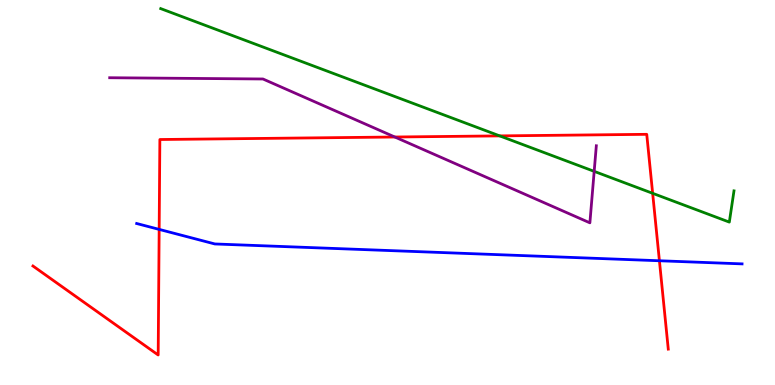[{'lines': ['blue', 'red'], 'intersections': [{'x': 2.05, 'y': 4.04}, {'x': 8.51, 'y': 3.23}]}, {'lines': ['green', 'red'], 'intersections': [{'x': 6.45, 'y': 6.47}, {'x': 8.42, 'y': 4.98}]}, {'lines': ['purple', 'red'], 'intersections': [{'x': 5.09, 'y': 6.44}]}, {'lines': ['blue', 'green'], 'intersections': []}, {'lines': ['blue', 'purple'], 'intersections': []}, {'lines': ['green', 'purple'], 'intersections': [{'x': 7.67, 'y': 5.55}]}]